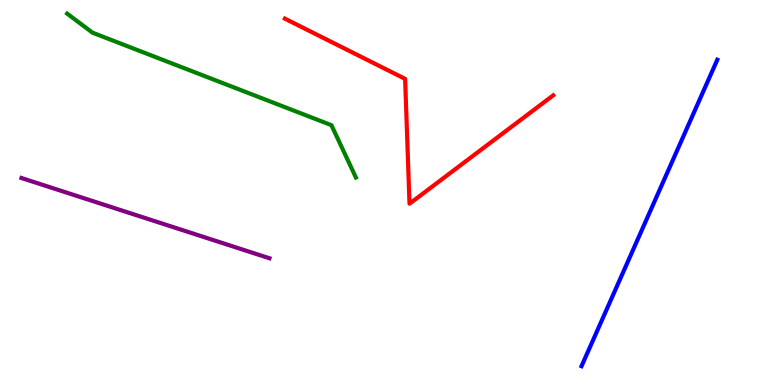[{'lines': ['blue', 'red'], 'intersections': []}, {'lines': ['green', 'red'], 'intersections': []}, {'lines': ['purple', 'red'], 'intersections': []}, {'lines': ['blue', 'green'], 'intersections': []}, {'lines': ['blue', 'purple'], 'intersections': []}, {'lines': ['green', 'purple'], 'intersections': []}]